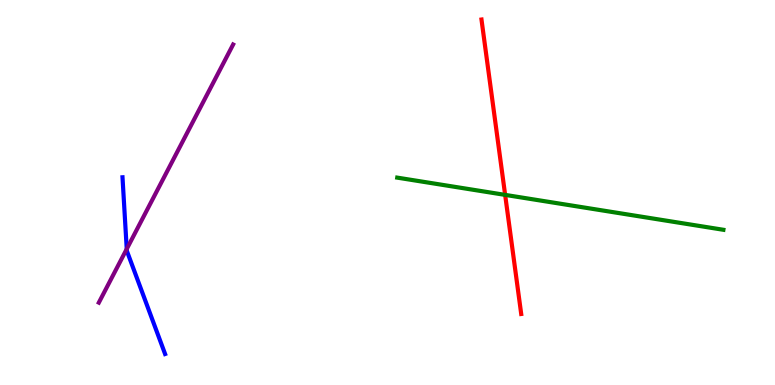[{'lines': ['blue', 'red'], 'intersections': []}, {'lines': ['green', 'red'], 'intersections': [{'x': 6.52, 'y': 4.94}]}, {'lines': ['purple', 'red'], 'intersections': []}, {'lines': ['blue', 'green'], 'intersections': []}, {'lines': ['blue', 'purple'], 'intersections': [{'x': 1.64, 'y': 3.53}]}, {'lines': ['green', 'purple'], 'intersections': []}]